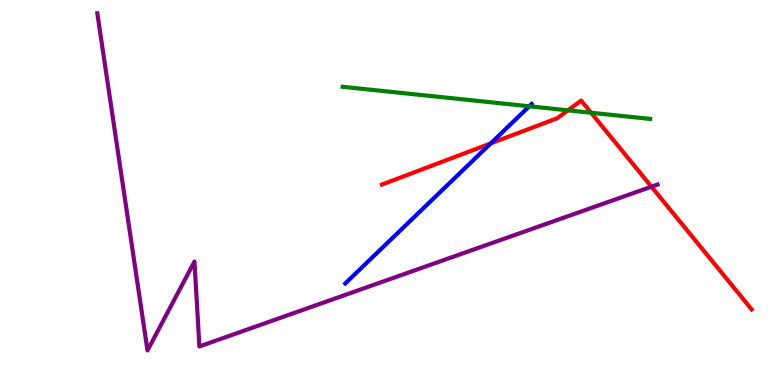[{'lines': ['blue', 'red'], 'intersections': [{'x': 6.33, 'y': 6.28}]}, {'lines': ['green', 'red'], 'intersections': [{'x': 7.33, 'y': 7.13}, {'x': 7.63, 'y': 7.07}]}, {'lines': ['purple', 'red'], 'intersections': [{'x': 8.41, 'y': 5.15}]}, {'lines': ['blue', 'green'], 'intersections': [{'x': 6.83, 'y': 7.24}]}, {'lines': ['blue', 'purple'], 'intersections': []}, {'lines': ['green', 'purple'], 'intersections': []}]